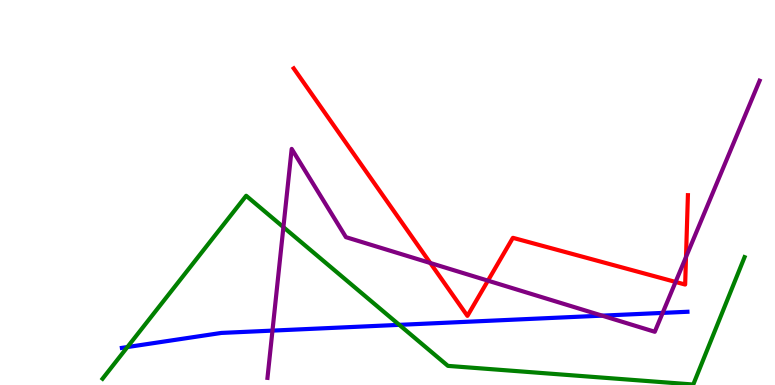[{'lines': ['blue', 'red'], 'intersections': []}, {'lines': ['green', 'red'], 'intersections': []}, {'lines': ['purple', 'red'], 'intersections': [{'x': 5.55, 'y': 3.17}, {'x': 6.3, 'y': 2.71}, {'x': 8.72, 'y': 2.68}, {'x': 8.85, 'y': 3.32}]}, {'lines': ['blue', 'green'], 'intersections': [{'x': 1.64, 'y': 0.986}, {'x': 5.15, 'y': 1.56}]}, {'lines': ['blue', 'purple'], 'intersections': [{'x': 3.52, 'y': 1.41}, {'x': 7.77, 'y': 1.8}, {'x': 8.55, 'y': 1.87}]}, {'lines': ['green', 'purple'], 'intersections': [{'x': 3.66, 'y': 4.1}]}]